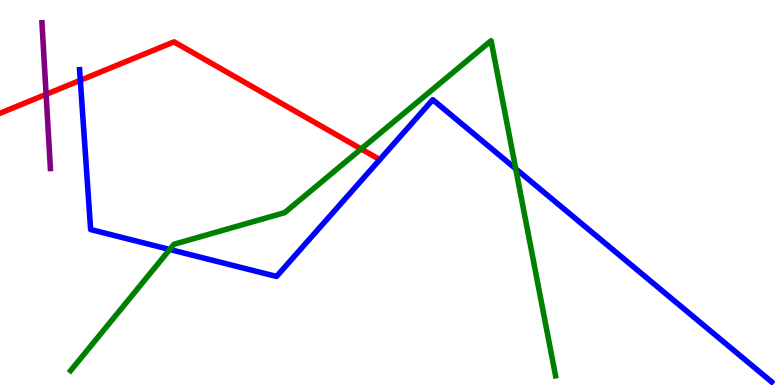[{'lines': ['blue', 'red'], 'intersections': [{'x': 1.04, 'y': 7.91}]}, {'lines': ['green', 'red'], 'intersections': [{'x': 4.66, 'y': 6.13}]}, {'lines': ['purple', 'red'], 'intersections': [{'x': 0.595, 'y': 7.55}]}, {'lines': ['blue', 'green'], 'intersections': [{'x': 2.19, 'y': 3.52}, {'x': 6.65, 'y': 5.62}]}, {'lines': ['blue', 'purple'], 'intersections': []}, {'lines': ['green', 'purple'], 'intersections': []}]